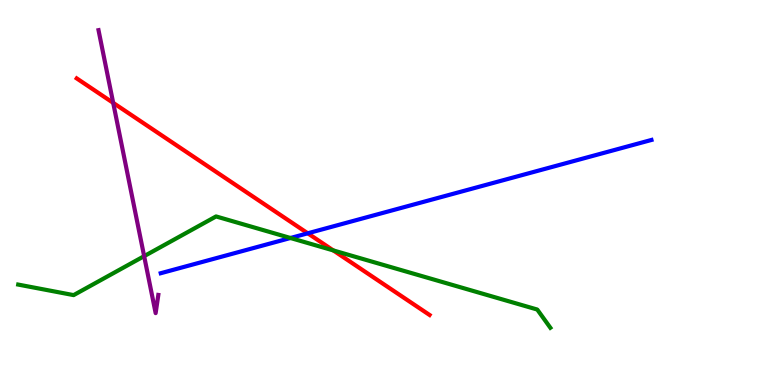[{'lines': ['blue', 'red'], 'intersections': [{'x': 3.97, 'y': 3.94}]}, {'lines': ['green', 'red'], 'intersections': [{'x': 4.3, 'y': 3.5}]}, {'lines': ['purple', 'red'], 'intersections': [{'x': 1.46, 'y': 7.33}]}, {'lines': ['blue', 'green'], 'intersections': [{'x': 3.75, 'y': 3.82}]}, {'lines': ['blue', 'purple'], 'intersections': []}, {'lines': ['green', 'purple'], 'intersections': [{'x': 1.86, 'y': 3.35}]}]